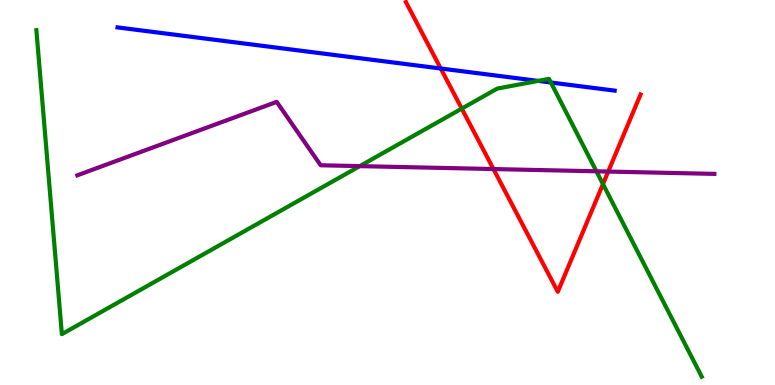[{'lines': ['blue', 'red'], 'intersections': [{'x': 5.69, 'y': 8.22}]}, {'lines': ['green', 'red'], 'intersections': [{'x': 5.96, 'y': 7.18}, {'x': 7.78, 'y': 5.22}]}, {'lines': ['purple', 'red'], 'intersections': [{'x': 6.37, 'y': 5.61}, {'x': 7.85, 'y': 5.54}]}, {'lines': ['blue', 'green'], 'intersections': [{'x': 6.94, 'y': 7.9}, {'x': 7.11, 'y': 7.86}]}, {'lines': ['blue', 'purple'], 'intersections': []}, {'lines': ['green', 'purple'], 'intersections': [{'x': 4.64, 'y': 5.69}, {'x': 7.7, 'y': 5.55}]}]